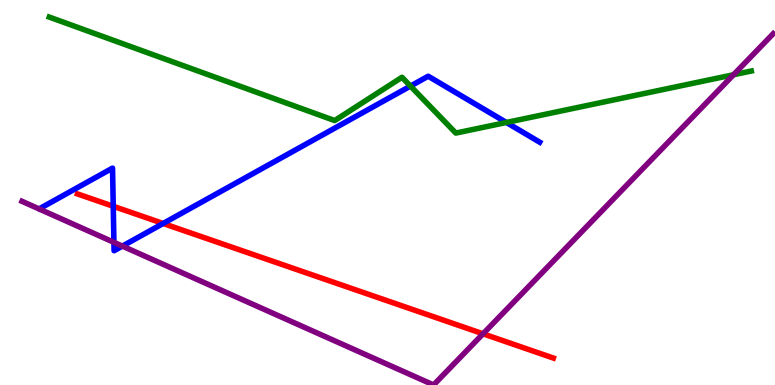[{'lines': ['blue', 'red'], 'intersections': [{'x': 1.46, 'y': 4.64}, {'x': 2.1, 'y': 4.2}]}, {'lines': ['green', 'red'], 'intersections': []}, {'lines': ['purple', 'red'], 'intersections': [{'x': 6.23, 'y': 1.33}]}, {'lines': ['blue', 'green'], 'intersections': [{'x': 5.3, 'y': 7.76}, {'x': 6.53, 'y': 6.82}]}, {'lines': ['blue', 'purple'], 'intersections': [{'x': 1.47, 'y': 3.71}, {'x': 1.58, 'y': 3.61}]}, {'lines': ['green', 'purple'], 'intersections': [{'x': 9.46, 'y': 8.06}]}]